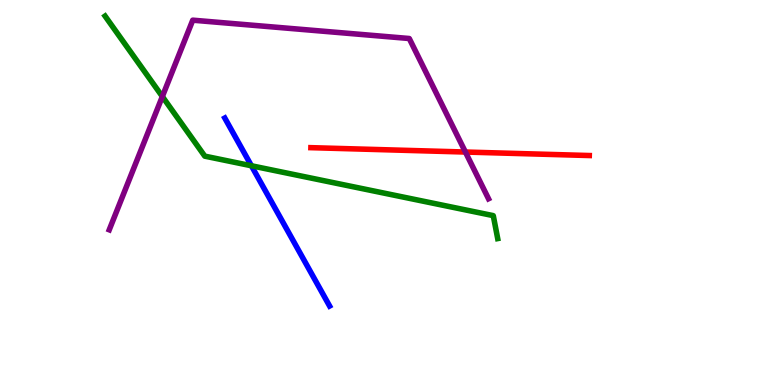[{'lines': ['blue', 'red'], 'intersections': []}, {'lines': ['green', 'red'], 'intersections': []}, {'lines': ['purple', 'red'], 'intersections': [{'x': 6.01, 'y': 6.05}]}, {'lines': ['blue', 'green'], 'intersections': [{'x': 3.24, 'y': 5.69}]}, {'lines': ['blue', 'purple'], 'intersections': []}, {'lines': ['green', 'purple'], 'intersections': [{'x': 2.09, 'y': 7.49}]}]